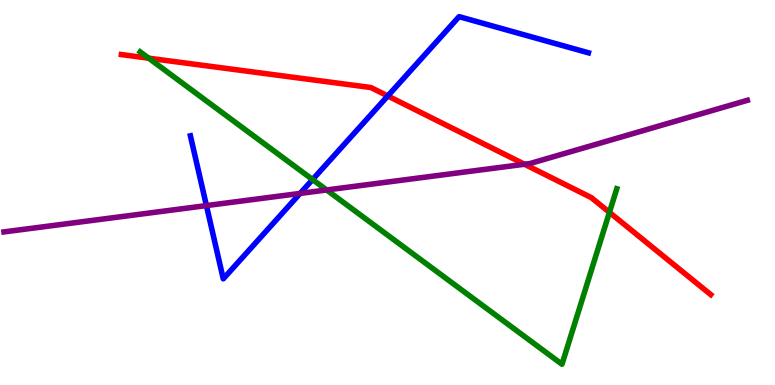[{'lines': ['blue', 'red'], 'intersections': [{'x': 5.0, 'y': 7.51}]}, {'lines': ['green', 'red'], 'intersections': [{'x': 1.92, 'y': 8.49}, {'x': 7.86, 'y': 4.48}]}, {'lines': ['purple', 'red'], 'intersections': [{'x': 6.77, 'y': 5.73}]}, {'lines': ['blue', 'green'], 'intersections': [{'x': 4.03, 'y': 5.34}]}, {'lines': ['blue', 'purple'], 'intersections': [{'x': 2.66, 'y': 4.66}, {'x': 3.87, 'y': 4.98}]}, {'lines': ['green', 'purple'], 'intersections': [{'x': 4.21, 'y': 5.07}]}]